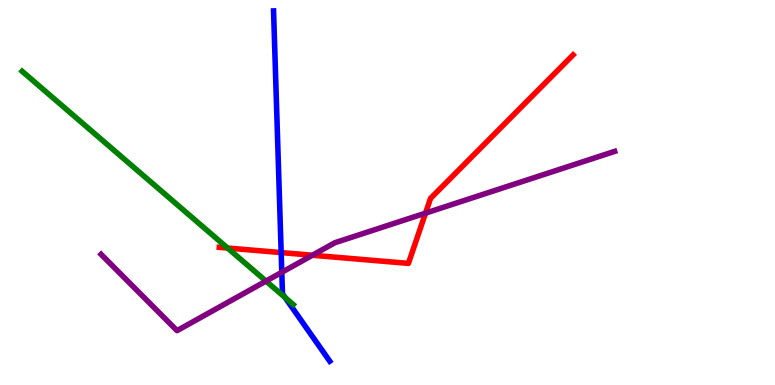[{'lines': ['blue', 'red'], 'intersections': [{'x': 3.63, 'y': 3.44}]}, {'lines': ['green', 'red'], 'intersections': [{'x': 2.94, 'y': 3.56}]}, {'lines': ['purple', 'red'], 'intersections': [{'x': 4.03, 'y': 3.37}, {'x': 5.49, 'y': 4.46}]}, {'lines': ['blue', 'green'], 'intersections': [{'x': 3.68, 'y': 2.27}]}, {'lines': ['blue', 'purple'], 'intersections': [{'x': 3.64, 'y': 2.93}]}, {'lines': ['green', 'purple'], 'intersections': [{'x': 3.43, 'y': 2.7}]}]